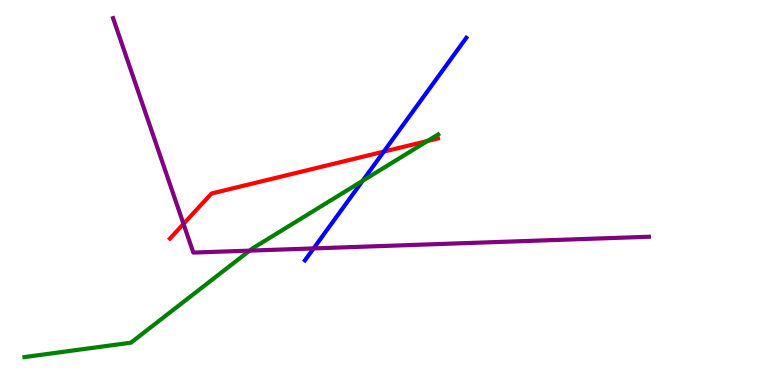[{'lines': ['blue', 'red'], 'intersections': [{'x': 4.95, 'y': 6.06}]}, {'lines': ['green', 'red'], 'intersections': [{'x': 5.52, 'y': 6.34}]}, {'lines': ['purple', 'red'], 'intersections': [{'x': 2.37, 'y': 4.18}]}, {'lines': ['blue', 'green'], 'intersections': [{'x': 4.68, 'y': 5.3}]}, {'lines': ['blue', 'purple'], 'intersections': [{'x': 4.05, 'y': 3.55}]}, {'lines': ['green', 'purple'], 'intersections': [{'x': 3.22, 'y': 3.49}]}]